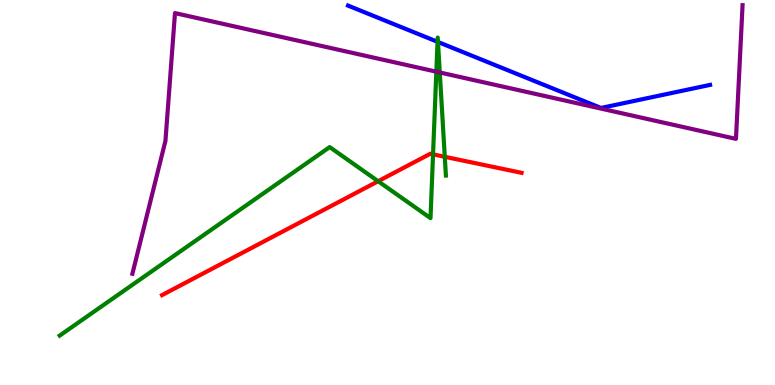[{'lines': ['blue', 'red'], 'intersections': []}, {'lines': ['green', 'red'], 'intersections': [{'x': 4.88, 'y': 5.29}, {'x': 5.59, 'y': 5.99}, {'x': 5.74, 'y': 5.93}]}, {'lines': ['purple', 'red'], 'intersections': []}, {'lines': ['blue', 'green'], 'intersections': [{'x': 5.65, 'y': 8.91}, {'x': 5.65, 'y': 8.91}]}, {'lines': ['blue', 'purple'], 'intersections': []}, {'lines': ['green', 'purple'], 'intersections': [{'x': 5.63, 'y': 8.14}, {'x': 5.67, 'y': 8.12}]}]